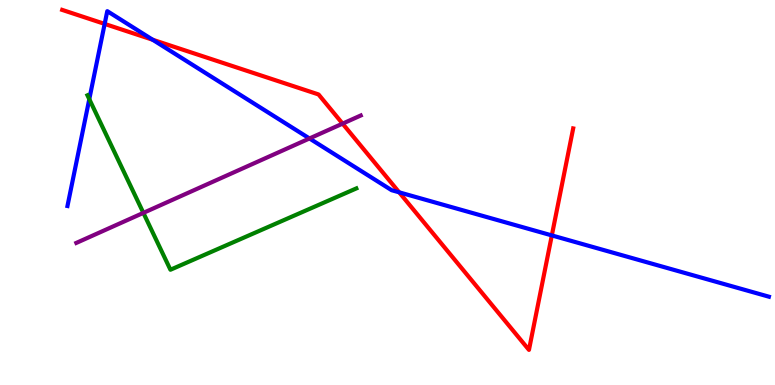[{'lines': ['blue', 'red'], 'intersections': [{'x': 1.35, 'y': 9.38}, {'x': 1.97, 'y': 8.97}, {'x': 5.15, 'y': 5.0}, {'x': 7.12, 'y': 3.89}]}, {'lines': ['green', 'red'], 'intersections': []}, {'lines': ['purple', 'red'], 'intersections': [{'x': 4.42, 'y': 6.79}]}, {'lines': ['blue', 'green'], 'intersections': [{'x': 1.15, 'y': 7.42}]}, {'lines': ['blue', 'purple'], 'intersections': [{'x': 3.99, 'y': 6.4}]}, {'lines': ['green', 'purple'], 'intersections': [{'x': 1.85, 'y': 4.47}]}]